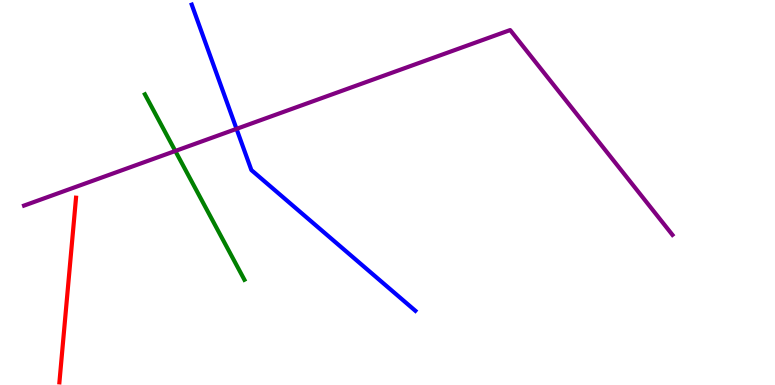[{'lines': ['blue', 'red'], 'intersections': []}, {'lines': ['green', 'red'], 'intersections': []}, {'lines': ['purple', 'red'], 'intersections': []}, {'lines': ['blue', 'green'], 'intersections': []}, {'lines': ['blue', 'purple'], 'intersections': [{'x': 3.05, 'y': 6.65}]}, {'lines': ['green', 'purple'], 'intersections': [{'x': 2.26, 'y': 6.08}]}]